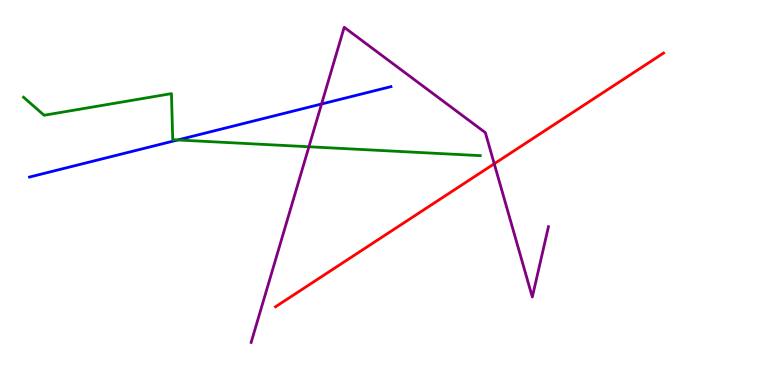[{'lines': ['blue', 'red'], 'intersections': []}, {'lines': ['green', 'red'], 'intersections': []}, {'lines': ['purple', 'red'], 'intersections': [{'x': 6.38, 'y': 5.75}]}, {'lines': ['blue', 'green'], 'intersections': [{'x': 2.29, 'y': 6.36}]}, {'lines': ['blue', 'purple'], 'intersections': [{'x': 4.15, 'y': 7.3}]}, {'lines': ['green', 'purple'], 'intersections': [{'x': 3.99, 'y': 6.19}]}]